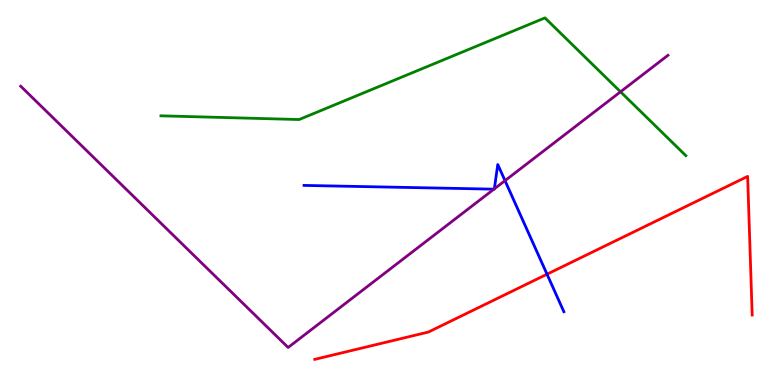[{'lines': ['blue', 'red'], 'intersections': [{'x': 7.06, 'y': 2.88}]}, {'lines': ['green', 'red'], 'intersections': []}, {'lines': ['purple', 'red'], 'intersections': []}, {'lines': ['blue', 'green'], 'intersections': []}, {'lines': ['blue', 'purple'], 'intersections': [{'x': 6.37, 'y': 5.09}, {'x': 6.38, 'y': 5.09}, {'x': 6.52, 'y': 5.31}]}, {'lines': ['green', 'purple'], 'intersections': [{'x': 8.01, 'y': 7.62}]}]